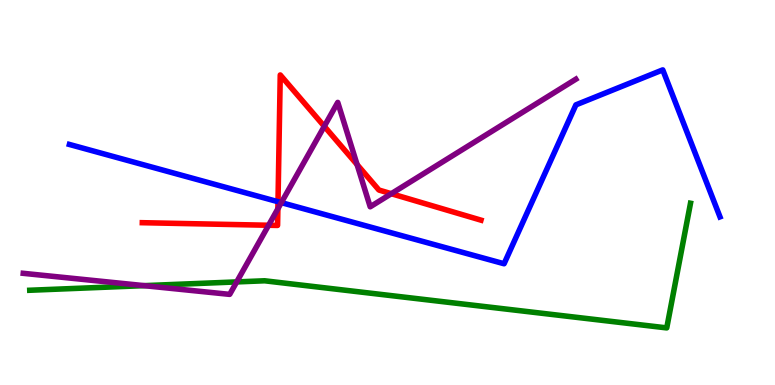[{'lines': ['blue', 'red'], 'intersections': [{'x': 3.59, 'y': 4.76}]}, {'lines': ['green', 'red'], 'intersections': []}, {'lines': ['purple', 'red'], 'intersections': [{'x': 3.47, 'y': 4.15}, {'x': 3.59, 'y': 4.58}, {'x': 4.18, 'y': 6.72}, {'x': 4.61, 'y': 5.73}, {'x': 5.05, 'y': 4.97}]}, {'lines': ['blue', 'green'], 'intersections': []}, {'lines': ['blue', 'purple'], 'intersections': [{'x': 3.63, 'y': 4.74}]}, {'lines': ['green', 'purple'], 'intersections': [{'x': 1.86, 'y': 2.58}, {'x': 3.05, 'y': 2.68}]}]